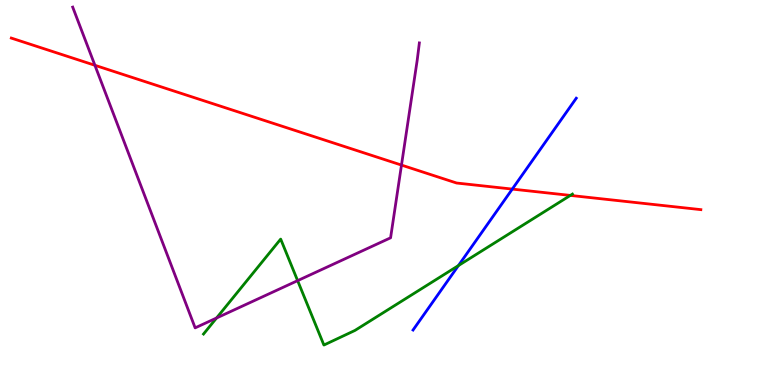[{'lines': ['blue', 'red'], 'intersections': [{'x': 6.61, 'y': 5.09}]}, {'lines': ['green', 'red'], 'intersections': [{'x': 7.36, 'y': 4.92}]}, {'lines': ['purple', 'red'], 'intersections': [{'x': 1.22, 'y': 8.3}, {'x': 5.18, 'y': 5.71}]}, {'lines': ['blue', 'green'], 'intersections': [{'x': 5.92, 'y': 3.1}]}, {'lines': ['blue', 'purple'], 'intersections': []}, {'lines': ['green', 'purple'], 'intersections': [{'x': 2.79, 'y': 1.74}, {'x': 3.84, 'y': 2.71}]}]